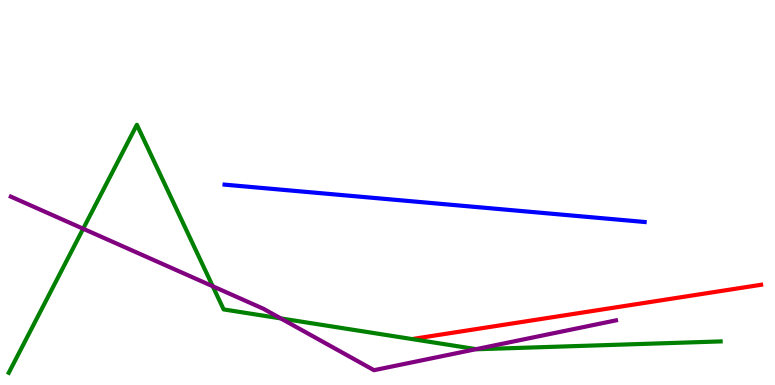[{'lines': ['blue', 'red'], 'intersections': []}, {'lines': ['green', 'red'], 'intersections': []}, {'lines': ['purple', 'red'], 'intersections': []}, {'lines': ['blue', 'green'], 'intersections': []}, {'lines': ['blue', 'purple'], 'intersections': []}, {'lines': ['green', 'purple'], 'intersections': [{'x': 1.07, 'y': 4.06}, {'x': 2.75, 'y': 2.56}, {'x': 3.62, 'y': 1.73}, {'x': 6.14, 'y': 0.931}]}]